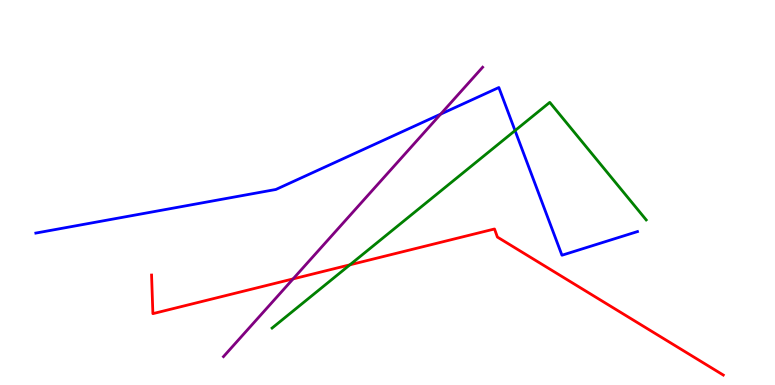[{'lines': ['blue', 'red'], 'intersections': []}, {'lines': ['green', 'red'], 'intersections': [{'x': 4.51, 'y': 3.12}]}, {'lines': ['purple', 'red'], 'intersections': [{'x': 3.78, 'y': 2.76}]}, {'lines': ['blue', 'green'], 'intersections': [{'x': 6.65, 'y': 6.61}]}, {'lines': ['blue', 'purple'], 'intersections': [{'x': 5.69, 'y': 7.04}]}, {'lines': ['green', 'purple'], 'intersections': []}]